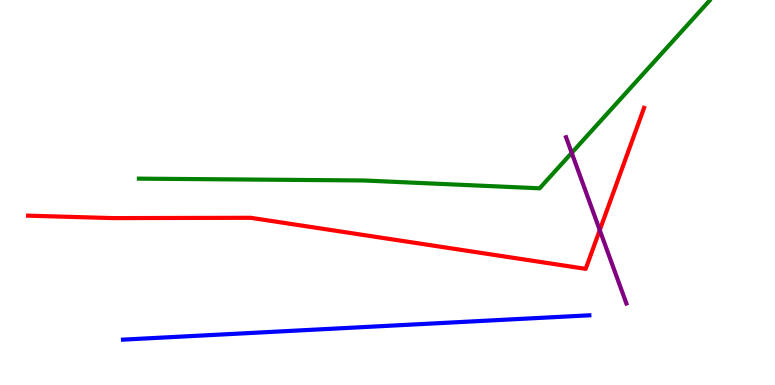[{'lines': ['blue', 'red'], 'intersections': []}, {'lines': ['green', 'red'], 'intersections': []}, {'lines': ['purple', 'red'], 'intersections': [{'x': 7.74, 'y': 4.02}]}, {'lines': ['blue', 'green'], 'intersections': []}, {'lines': ['blue', 'purple'], 'intersections': []}, {'lines': ['green', 'purple'], 'intersections': [{'x': 7.38, 'y': 6.03}]}]